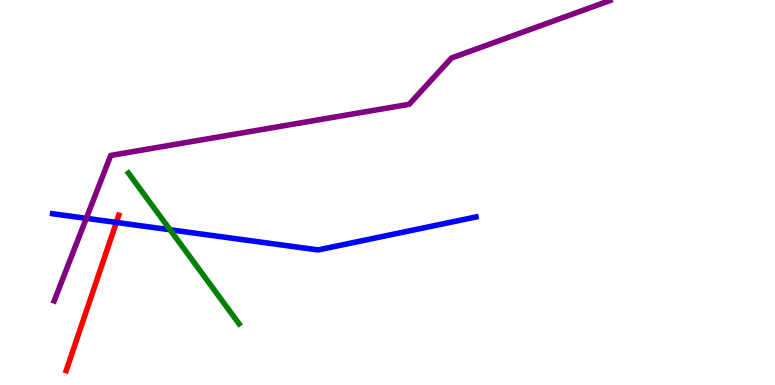[{'lines': ['blue', 'red'], 'intersections': [{'x': 1.5, 'y': 4.22}]}, {'lines': ['green', 'red'], 'intersections': []}, {'lines': ['purple', 'red'], 'intersections': []}, {'lines': ['blue', 'green'], 'intersections': [{'x': 2.19, 'y': 4.03}]}, {'lines': ['blue', 'purple'], 'intersections': [{'x': 1.11, 'y': 4.33}]}, {'lines': ['green', 'purple'], 'intersections': []}]